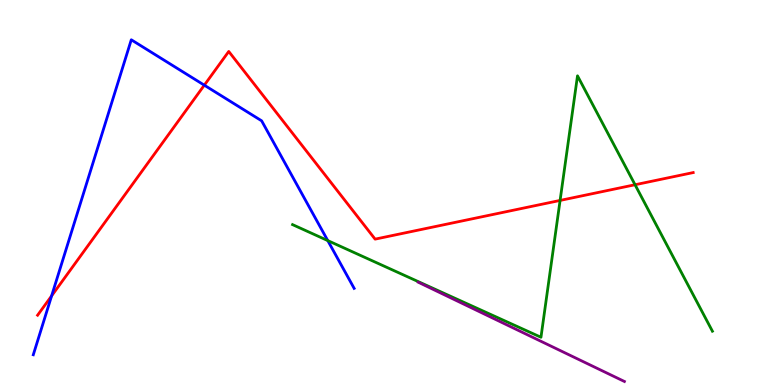[{'lines': ['blue', 'red'], 'intersections': [{'x': 0.666, 'y': 2.32}, {'x': 2.64, 'y': 7.79}]}, {'lines': ['green', 'red'], 'intersections': [{'x': 7.23, 'y': 4.79}, {'x': 8.19, 'y': 5.2}]}, {'lines': ['purple', 'red'], 'intersections': []}, {'lines': ['blue', 'green'], 'intersections': [{'x': 4.23, 'y': 3.75}]}, {'lines': ['blue', 'purple'], 'intersections': []}, {'lines': ['green', 'purple'], 'intersections': []}]